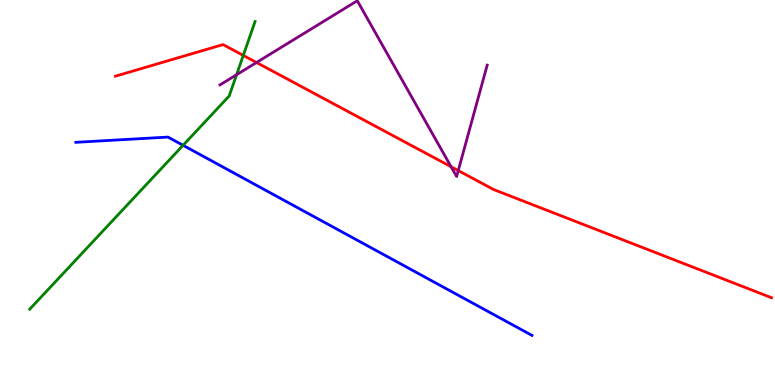[{'lines': ['blue', 'red'], 'intersections': []}, {'lines': ['green', 'red'], 'intersections': [{'x': 3.14, 'y': 8.56}]}, {'lines': ['purple', 'red'], 'intersections': [{'x': 3.31, 'y': 8.38}, {'x': 5.82, 'y': 5.67}, {'x': 5.91, 'y': 5.57}]}, {'lines': ['blue', 'green'], 'intersections': [{'x': 2.36, 'y': 6.23}]}, {'lines': ['blue', 'purple'], 'intersections': []}, {'lines': ['green', 'purple'], 'intersections': [{'x': 3.05, 'y': 8.06}]}]